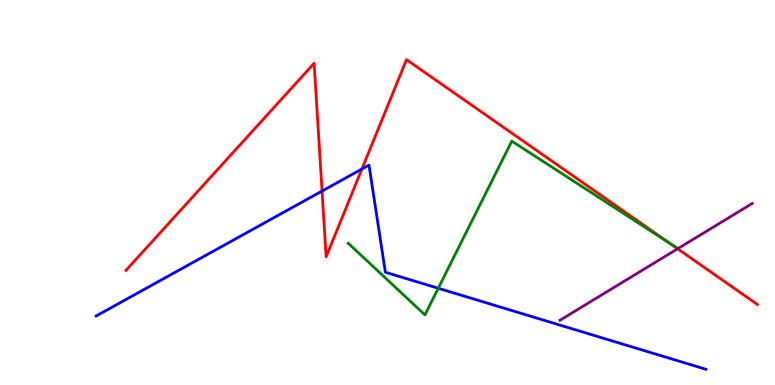[{'lines': ['blue', 'red'], 'intersections': [{'x': 4.16, 'y': 5.04}, {'x': 4.67, 'y': 5.61}]}, {'lines': ['green', 'red'], 'intersections': [{'x': 8.63, 'y': 3.69}]}, {'lines': ['purple', 'red'], 'intersections': [{'x': 8.74, 'y': 3.54}]}, {'lines': ['blue', 'green'], 'intersections': [{'x': 5.65, 'y': 2.51}]}, {'lines': ['blue', 'purple'], 'intersections': []}, {'lines': ['green', 'purple'], 'intersections': []}]